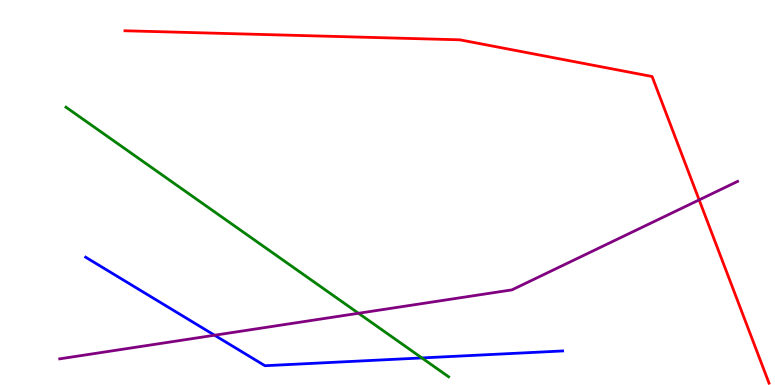[{'lines': ['blue', 'red'], 'intersections': []}, {'lines': ['green', 'red'], 'intersections': []}, {'lines': ['purple', 'red'], 'intersections': [{'x': 9.02, 'y': 4.81}]}, {'lines': ['blue', 'green'], 'intersections': [{'x': 5.44, 'y': 0.703}]}, {'lines': ['blue', 'purple'], 'intersections': [{'x': 2.77, 'y': 1.29}]}, {'lines': ['green', 'purple'], 'intersections': [{'x': 4.63, 'y': 1.86}]}]